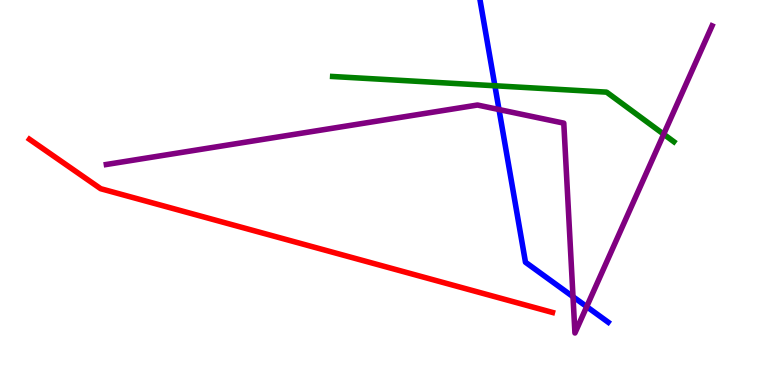[{'lines': ['blue', 'red'], 'intersections': []}, {'lines': ['green', 'red'], 'intersections': []}, {'lines': ['purple', 'red'], 'intersections': []}, {'lines': ['blue', 'green'], 'intersections': [{'x': 6.39, 'y': 7.77}]}, {'lines': ['blue', 'purple'], 'intersections': [{'x': 6.44, 'y': 7.15}, {'x': 7.39, 'y': 2.29}, {'x': 7.57, 'y': 2.04}]}, {'lines': ['green', 'purple'], 'intersections': [{'x': 8.56, 'y': 6.51}]}]